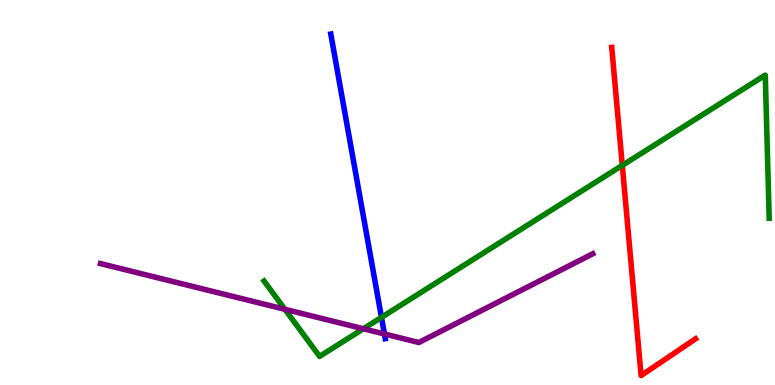[{'lines': ['blue', 'red'], 'intersections': []}, {'lines': ['green', 'red'], 'intersections': [{'x': 8.03, 'y': 5.7}]}, {'lines': ['purple', 'red'], 'intersections': []}, {'lines': ['blue', 'green'], 'intersections': [{'x': 4.92, 'y': 1.76}]}, {'lines': ['blue', 'purple'], 'intersections': [{'x': 4.96, 'y': 1.33}]}, {'lines': ['green', 'purple'], 'intersections': [{'x': 3.68, 'y': 1.97}, {'x': 4.69, 'y': 1.46}]}]